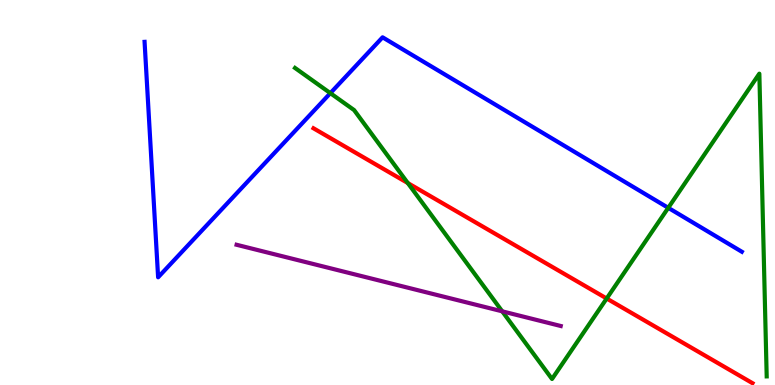[{'lines': ['blue', 'red'], 'intersections': []}, {'lines': ['green', 'red'], 'intersections': [{'x': 5.26, 'y': 5.25}, {'x': 7.83, 'y': 2.25}]}, {'lines': ['purple', 'red'], 'intersections': []}, {'lines': ['blue', 'green'], 'intersections': [{'x': 4.26, 'y': 7.58}, {'x': 8.62, 'y': 4.6}]}, {'lines': ['blue', 'purple'], 'intersections': []}, {'lines': ['green', 'purple'], 'intersections': [{'x': 6.48, 'y': 1.91}]}]